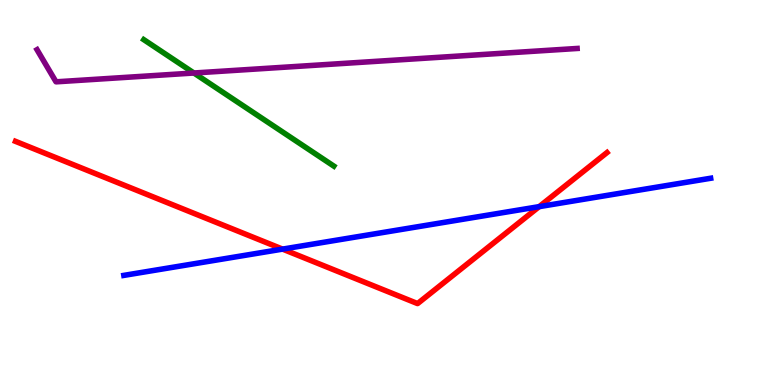[{'lines': ['blue', 'red'], 'intersections': [{'x': 3.65, 'y': 3.53}, {'x': 6.96, 'y': 4.63}]}, {'lines': ['green', 'red'], 'intersections': []}, {'lines': ['purple', 'red'], 'intersections': []}, {'lines': ['blue', 'green'], 'intersections': []}, {'lines': ['blue', 'purple'], 'intersections': []}, {'lines': ['green', 'purple'], 'intersections': [{'x': 2.5, 'y': 8.1}]}]